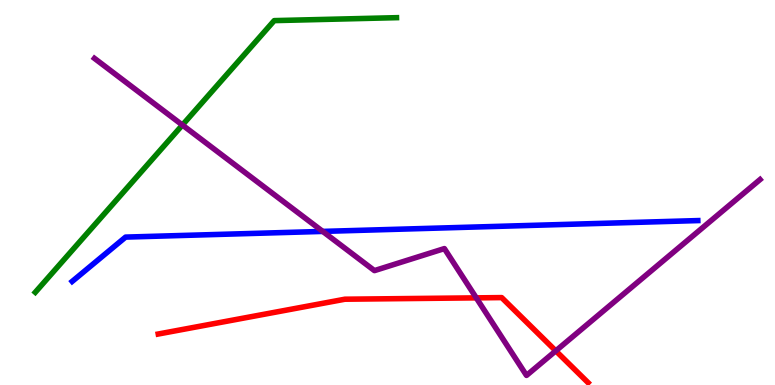[{'lines': ['blue', 'red'], 'intersections': []}, {'lines': ['green', 'red'], 'intersections': []}, {'lines': ['purple', 'red'], 'intersections': [{'x': 6.15, 'y': 2.26}, {'x': 7.17, 'y': 0.887}]}, {'lines': ['blue', 'green'], 'intersections': []}, {'lines': ['blue', 'purple'], 'intersections': [{'x': 4.16, 'y': 3.99}]}, {'lines': ['green', 'purple'], 'intersections': [{'x': 2.35, 'y': 6.75}]}]